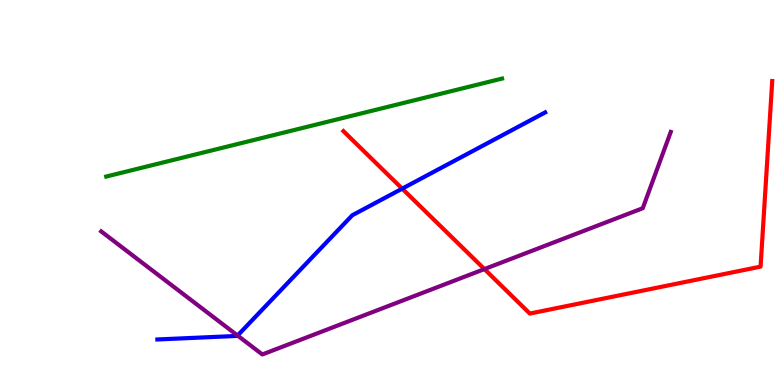[{'lines': ['blue', 'red'], 'intersections': [{'x': 5.19, 'y': 5.1}]}, {'lines': ['green', 'red'], 'intersections': []}, {'lines': ['purple', 'red'], 'intersections': [{'x': 6.25, 'y': 3.01}]}, {'lines': ['blue', 'green'], 'intersections': []}, {'lines': ['blue', 'purple'], 'intersections': [{'x': 3.07, 'y': 1.28}]}, {'lines': ['green', 'purple'], 'intersections': []}]